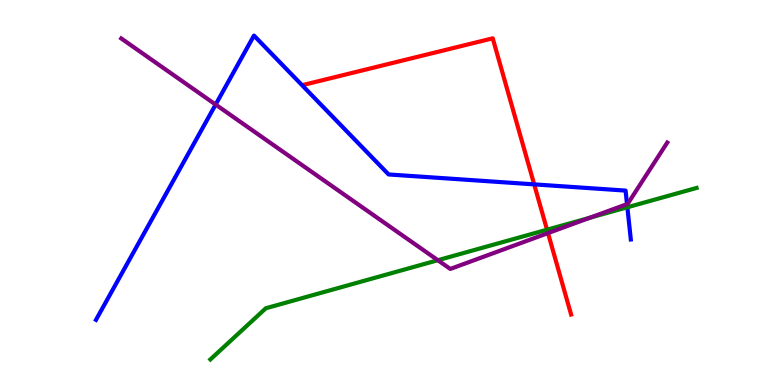[{'lines': ['blue', 'red'], 'intersections': [{'x': 6.89, 'y': 5.21}]}, {'lines': ['green', 'red'], 'intersections': [{'x': 7.06, 'y': 4.03}]}, {'lines': ['purple', 'red'], 'intersections': [{'x': 7.07, 'y': 3.95}]}, {'lines': ['blue', 'green'], 'intersections': [{'x': 8.09, 'y': 4.62}]}, {'lines': ['blue', 'purple'], 'intersections': [{'x': 2.78, 'y': 7.28}, {'x': 8.09, 'y': 4.7}]}, {'lines': ['green', 'purple'], 'intersections': [{'x': 5.65, 'y': 3.24}, {'x': 7.61, 'y': 4.34}]}]